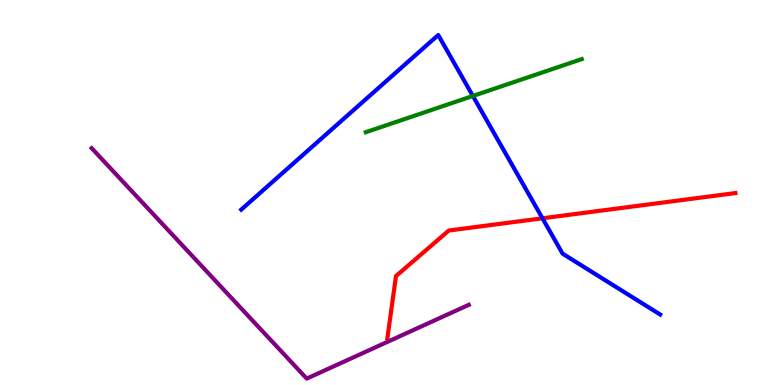[{'lines': ['blue', 'red'], 'intersections': [{'x': 7.0, 'y': 4.33}]}, {'lines': ['green', 'red'], 'intersections': []}, {'lines': ['purple', 'red'], 'intersections': []}, {'lines': ['blue', 'green'], 'intersections': [{'x': 6.1, 'y': 7.51}]}, {'lines': ['blue', 'purple'], 'intersections': []}, {'lines': ['green', 'purple'], 'intersections': []}]